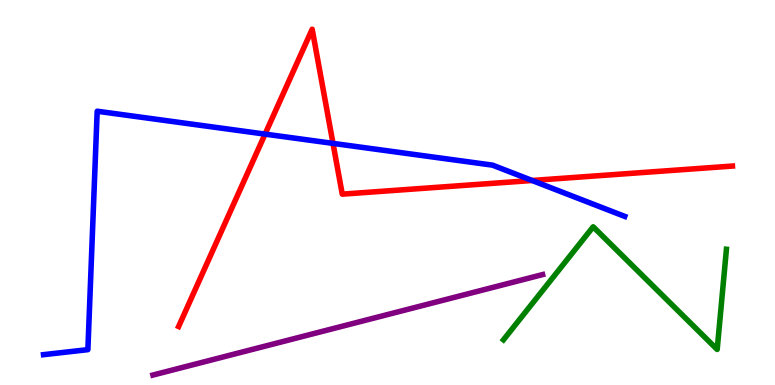[{'lines': ['blue', 'red'], 'intersections': [{'x': 3.42, 'y': 6.52}, {'x': 4.3, 'y': 6.28}, {'x': 6.87, 'y': 5.31}]}, {'lines': ['green', 'red'], 'intersections': []}, {'lines': ['purple', 'red'], 'intersections': []}, {'lines': ['blue', 'green'], 'intersections': []}, {'lines': ['blue', 'purple'], 'intersections': []}, {'lines': ['green', 'purple'], 'intersections': []}]